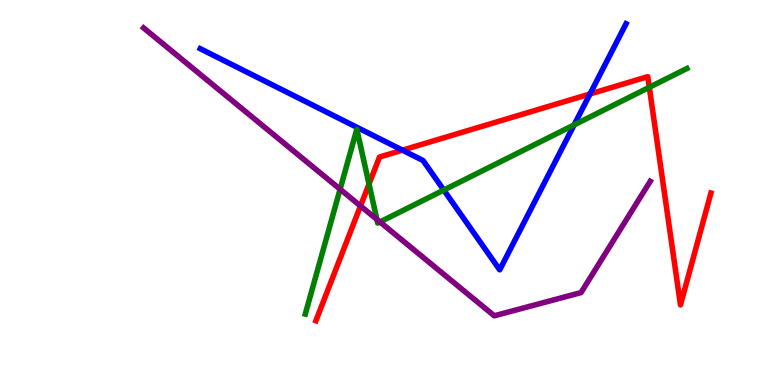[{'lines': ['blue', 'red'], 'intersections': [{'x': 5.19, 'y': 6.1}, {'x': 7.61, 'y': 7.56}]}, {'lines': ['green', 'red'], 'intersections': [{'x': 4.76, 'y': 5.22}, {'x': 8.38, 'y': 7.73}]}, {'lines': ['purple', 'red'], 'intersections': [{'x': 4.65, 'y': 4.65}]}, {'lines': ['blue', 'green'], 'intersections': [{'x': 5.73, 'y': 5.06}, {'x': 7.41, 'y': 6.76}]}, {'lines': ['blue', 'purple'], 'intersections': []}, {'lines': ['green', 'purple'], 'intersections': [{'x': 4.39, 'y': 5.09}, {'x': 4.86, 'y': 4.3}, {'x': 4.9, 'y': 4.23}]}]